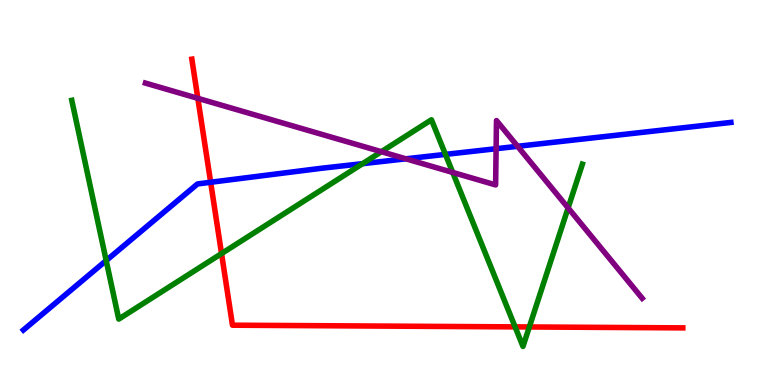[{'lines': ['blue', 'red'], 'intersections': [{'x': 2.72, 'y': 5.27}]}, {'lines': ['green', 'red'], 'intersections': [{'x': 2.86, 'y': 3.41}, {'x': 6.65, 'y': 1.51}, {'x': 6.83, 'y': 1.51}]}, {'lines': ['purple', 'red'], 'intersections': [{'x': 2.55, 'y': 7.45}]}, {'lines': ['blue', 'green'], 'intersections': [{'x': 1.37, 'y': 3.23}, {'x': 4.68, 'y': 5.75}, {'x': 5.75, 'y': 5.99}]}, {'lines': ['blue', 'purple'], 'intersections': [{'x': 5.24, 'y': 5.87}, {'x': 6.4, 'y': 6.14}, {'x': 6.68, 'y': 6.2}]}, {'lines': ['green', 'purple'], 'intersections': [{'x': 4.92, 'y': 6.06}, {'x': 5.84, 'y': 5.52}, {'x': 7.33, 'y': 4.6}]}]